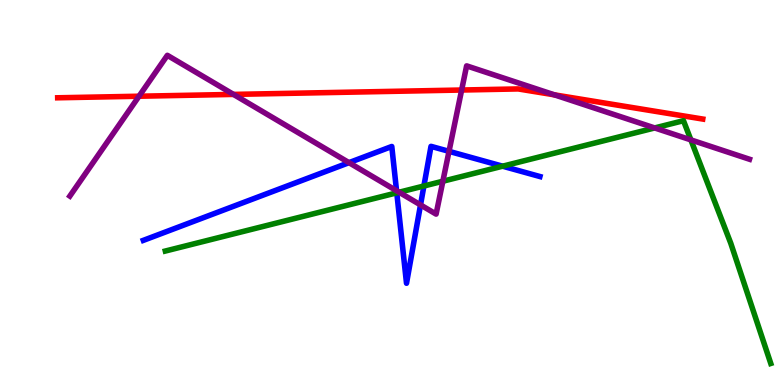[{'lines': ['blue', 'red'], 'intersections': []}, {'lines': ['green', 'red'], 'intersections': []}, {'lines': ['purple', 'red'], 'intersections': [{'x': 1.79, 'y': 7.5}, {'x': 3.01, 'y': 7.55}, {'x': 5.96, 'y': 7.66}, {'x': 7.15, 'y': 7.54}]}, {'lines': ['blue', 'green'], 'intersections': [{'x': 5.12, 'y': 4.99}, {'x': 5.47, 'y': 5.17}, {'x': 6.49, 'y': 5.68}]}, {'lines': ['blue', 'purple'], 'intersections': [{'x': 4.5, 'y': 5.78}, {'x': 5.12, 'y': 5.05}, {'x': 5.43, 'y': 4.68}, {'x': 5.79, 'y': 6.07}]}, {'lines': ['green', 'purple'], 'intersections': [{'x': 5.15, 'y': 5.01}, {'x': 5.71, 'y': 5.29}, {'x': 8.45, 'y': 6.68}, {'x': 8.91, 'y': 6.37}]}]